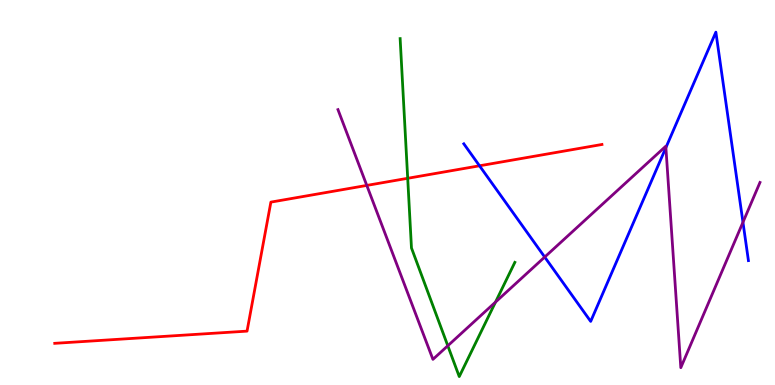[{'lines': ['blue', 'red'], 'intersections': [{'x': 6.19, 'y': 5.69}]}, {'lines': ['green', 'red'], 'intersections': [{'x': 5.26, 'y': 5.37}]}, {'lines': ['purple', 'red'], 'intersections': [{'x': 4.73, 'y': 5.18}]}, {'lines': ['blue', 'green'], 'intersections': []}, {'lines': ['blue', 'purple'], 'intersections': [{'x': 7.03, 'y': 3.32}, {'x': 8.59, 'y': 6.17}, {'x': 9.59, 'y': 4.23}]}, {'lines': ['green', 'purple'], 'intersections': [{'x': 5.78, 'y': 1.02}, {'x': 6.39, 'y': 2.15}]}]